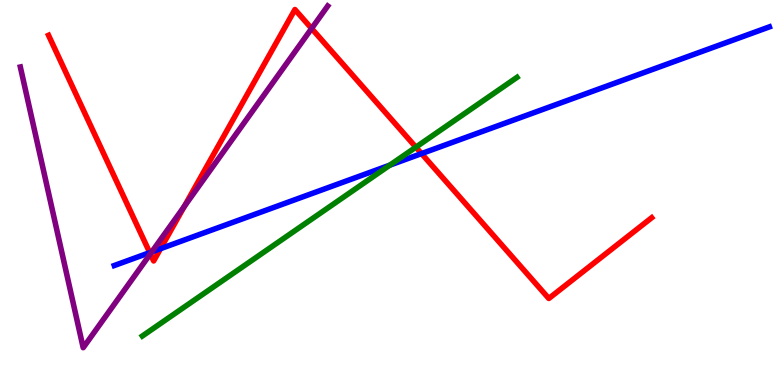[{'lines': ['blue', 'red'], 'intersections': [{'x': 1.93, 'y': 3.44}, {'x': 2.07, 'y': 3.54}, {'x': 5.44, 'y': 6.01}]}, {'lines': ['green', 'red'], 'intersections': [{'x': 5.37, 'y': 6.18}]}, {'lines': ['purple', 'red'], 'intersections': [{'x': 1.94, 'y': 3.41}, {'x': 2.38, 'y': 4.64}, {'x': 4.02, 'y': 9.26}]}, {'lines': ['blue', 'green'], 'intersections': [{'x': 5.03, 'y': 5.71}]}, {'lines': ['blue', 'purple'], 'intersections': [{'x': 1.96, 'y': 3.46}]}, {'lines': ['green', 'purple'], 'intersections': []}]